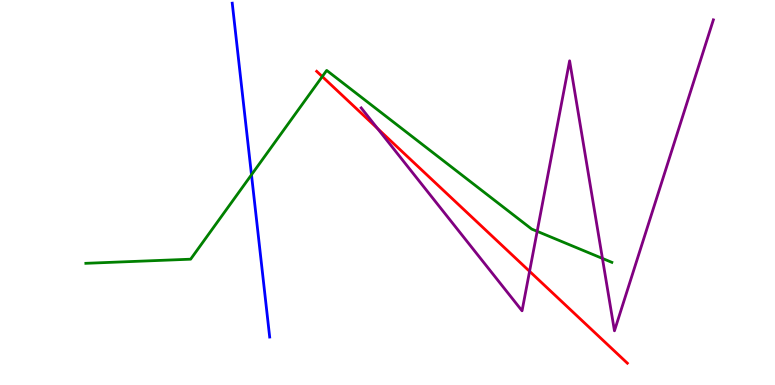[{'lines': ['blue', 'red'], 'intersections': []}, {'lines': ['green', 'red'], 'intersections': [{'x': 4.16, 'y': 8.01}]}, {'lines': ['purple', 'red'], 'intersections': [{'x': 4.87, 'y': 6.66}, {'x': 6.83, 'y': 2.95}]}, {'lines': ['blue', 'green'], 'intersections': [{'x': 3.24, 'y': 5.46}]}, {'lines': ['blue', 'purple'], 'intersections': []}, {'lines': ['green', 'purple'], 'intersections': [{'x': 6.93, 'y': 3.99}, {'x': 7.77, 'y': 3.29}]}]